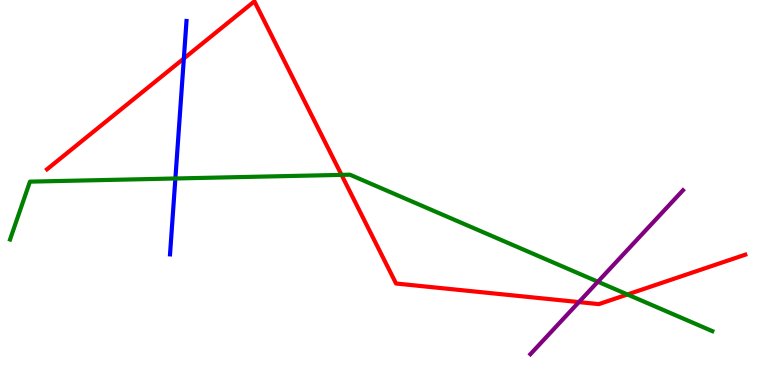[{'lines': ['blue', 'red'], 'intersections': [{'x': 2.37, 'y': 8.48}]}, {'lines': ['green', 'red'], 'intersections': [{'x': 4.41, 'y': 5.46}, {'x': 8.1, 'y': 2.35}]}, {'lines': ['purple', 'red'], 'intersections': [{'x': 7.47, 'y': 2.15}]}, {'lines': ['blue', 'green'], 'intersections': [{'x': 2.26, 'y': 5.36}]}, {'lines': ['blue', 'purple'], 'intersections': []}, {'lines': ['green', 'purple'], 'intersections': [{'x': 7.71, 'y': 2.68}]}]